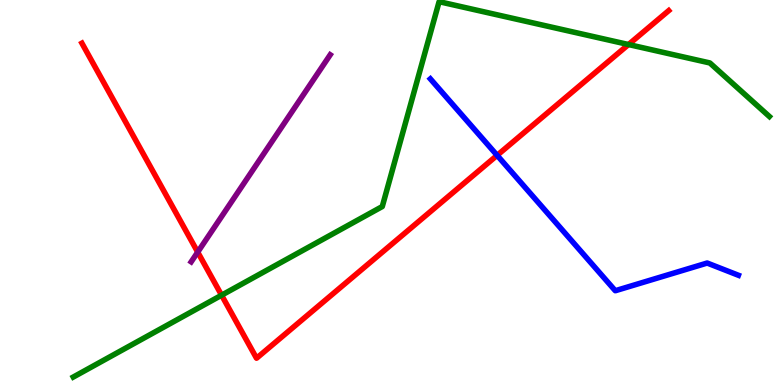[{'lines': ['blue', 'red'], 'intersections': [{'x': 6.41, 'y': 5.97}]}, {'lines': ['green', 'red'], 'intersections': [{'x': 2.86, 'y': 2.33}, {'x': 8.11, 'y': 8.84}]}, {'lines': ['purple', 'red'], 'intersections': [{'x': 2.55, 'y': 3.45}]}, {'lines': ['blue', 'green'], 'intersections': []}, {'lines': ['blue', 'purple'], 'intersections': []}, {'lines': ['green', 'purple'], 'intersections': []}]